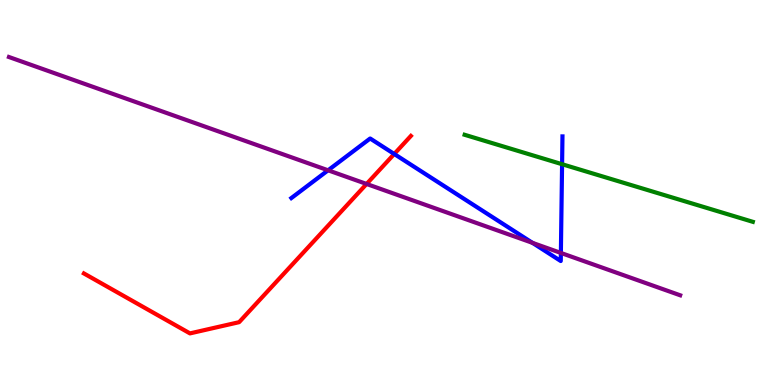[{'lines': ['blue', 'red'], 'intersections': [{'x': 5.09, 'y': 6.0}]}, {'lines': ['green', 'red'], 'intersections': []}, {'lines': ['purple', 'red'], 'intersections': [{'x': 4.73, 'y': 5.22}]}, {'lines': ['blue', 'green'], 'intersections': [{'x': 7.25, 'y': 5.73}]}, {'lines': ['blue', 'purple'], 'intersections': [{'x': 4.23, 'y': 5.58}, {'x': 6.87, 'y': 3.69}, {'x': 7.24, 'y': 3.43}]}, {'lines': ['green', 'purple'], 'intersections': []}]